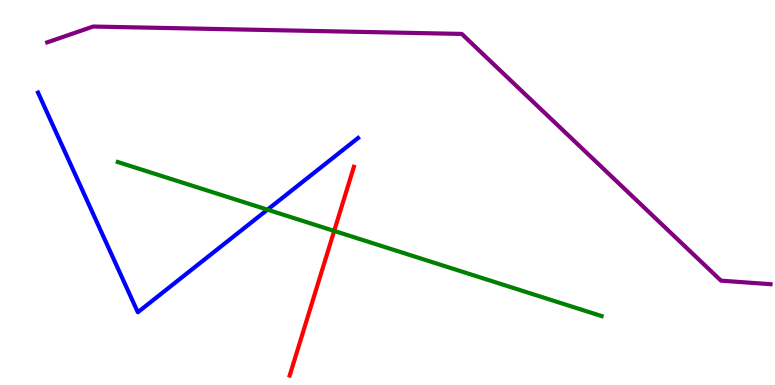[{'lines': ['blue', 'red'], 'intersections': []}, {'lines': ['green', 'red'], 'intersections': [{'x': 4.31, 'y': 4.0}]}, {'lines': ['purple', 'red'], 'intersections': []}, {'lines': ['blue', 'green'], 'intersections': [{'x': 3.45, 'y': 4.55}]}, {'lines': ['blue', 'purple'], 'intersections': []}, {'lines': ['green', 'purple'], 'intersections': []}]